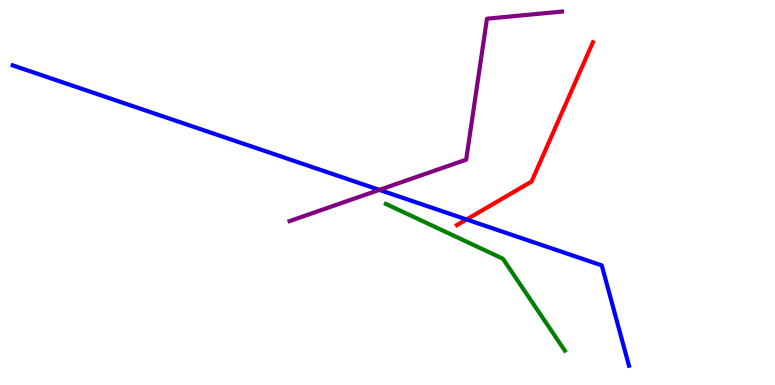[{'lines': ['blue', 'red'], 'intersections': [{'x': 6.02, 'y': 4.3}]}, {'lines': ['green', 'red'], 'intersections': []}, {'lines': ['purple', 'red'], 'intersections': []}, {'lines': ['blue', 'green'], 'intersections': []}, {'lines': ['blue', 'purple'], 'intersections': [{'x': 4.9, 'y': 5.07}]}, {'lines': ['green', 'purple'], 'intersections': []}]